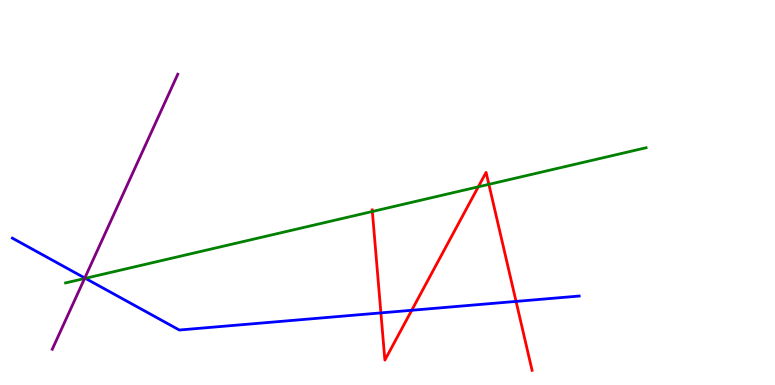[{'lines': ['blue', 'red'], 'intersections': [{'x': 4.91, 'y': 1.87}, {'x': 5.31, 'y': 1.94}, {'x': 6.66, 'y': 2.17}]}, {'lines': ['green', 'red'], 'intersections': [{'x': 4.8, 'y': 4.51}, {'x': 6.17, 'y': 5.15}, {'x': 6.31, 'y': 5.21}]}, {'lines': ['purple', 'red'], 'intersections': []}, {'lines': ['blue', 'green'], 'intersections': [{'x': 1.1, 'y': 2.77}]}, {'lines': ['blue', 'purple'], 'intersections': [{'x': 1.09, 'y': 2.78}]}, {'lines': ['green', 'purple'], 'intersections': [{'x': 1.09, 'y': 2.77}]}]